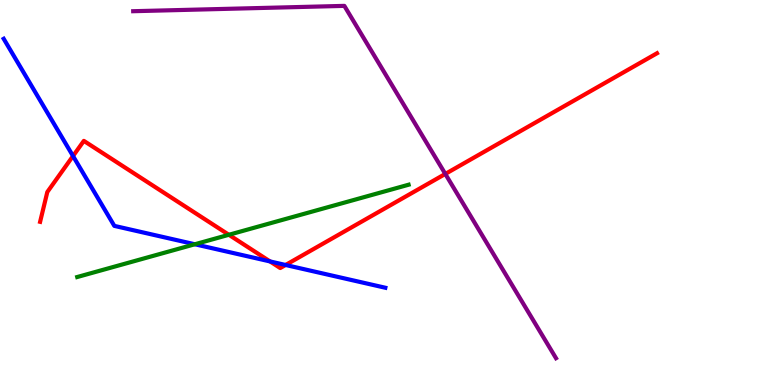[{'lines': ['blue', 'red'], 'intersections': [{'x': 0.942, 'y': 5.95}, {'x': 3.48, 'y': 3.21}, {'x': 3.68, 'y': 3.12}]}, {'lines': ['green', 'red'], 'intersections': [{'x': 2.95, 'y': 3.9}]}, {'lines': ['purple', 'red'], 'intersections': [{'x': 5.75, 'y': 5.48}]}, {'lines': ['blue', 'green'], 'intersections': [{'x': 2.51, 'y': 3.66}]}, {'lines': ['blue', 'purple'], 'intersections': []}, {'lines': ['green', 'purple'], 'intersections': []}]